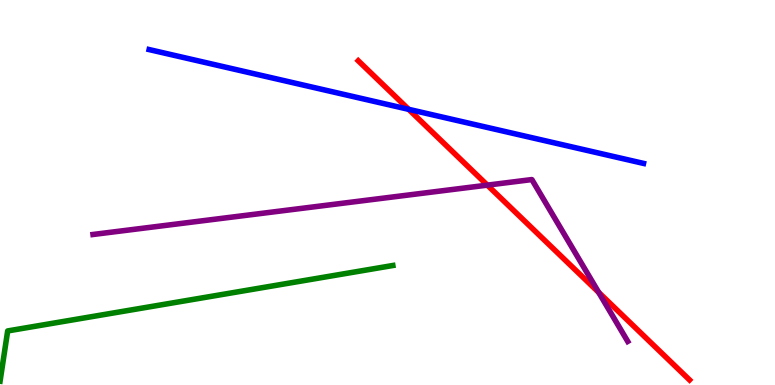[{'lines': ['blue', 'red'], 'intersections': [{'x': 5.27, 'y': 7.16}]}, {'lines': ['green', 'red'], 'intersections': []}, {'lines': ['purple', 'red'], 'intersections': [{'x': 6.29, 'y': 5.19}, {'x': 7.73, 'y': 2.4}]}, {'lines': ['blue', 'green'], 'intersections': []}, {'lines': ['blue', 'purple'], 'intersections': []}, {'lines': ['green', 'purple'], 'intersections': []}]